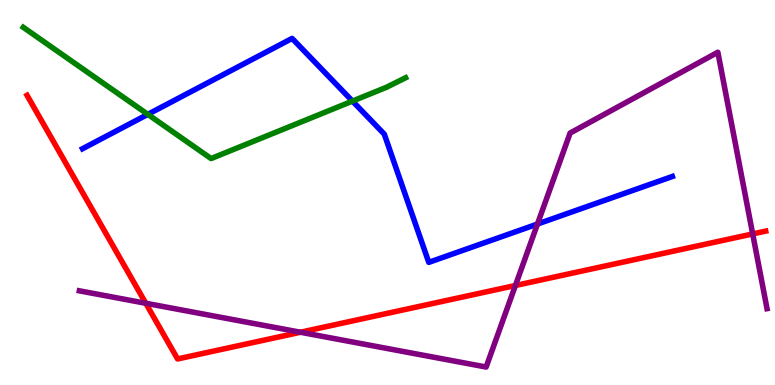[{'lines': ['blue', 'red'], 'intersections': []}, {'lines': ['green', 'red'], 'intersections': []}, {'lines': ['purple', 'red'], 'intersections': [{'x': 1.88, 'y': 2.12}, {'x': 3.88, 'y': 1.37}, {'x': 6.65, 'y': 2.58}, {'x': 9.71, 'y': 3.92}]}, {'lines': ['blue', 'green'], 'intersections': [{'x': 1.91, 'y': 7.03}, {'x': 4.55, 'y': 7.37}]}, {'lines': ['blue', 'purple'], 'intersections': [{'x': 6.93, 'y': 4.18}]}, {'lines': ['green', 'purple'], 'intersections': []}]